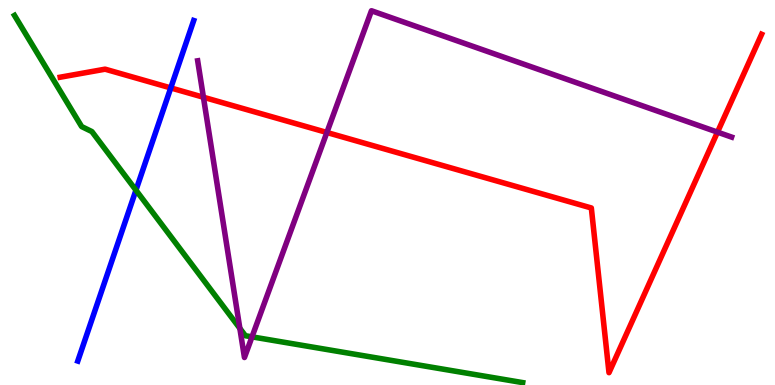[{'lines': ['blue', 'red'], 'intersections': [{'x': 2.2, 'y': 7.72}]}, {'lines': ['green', 'red'], 'intersections': []}, {'lines': ['purple', 'red'], 'intersections': [{'x': 2.62, 'y': 7.47}, {'x': 4.22, 'y': 6.56}, {'x': 9.26, 'y': 6.57}]}, {'lines': ['blue', 'green'], 'intersections': [{'x': 1.75, 'y': 5.06}]}, {'lines': ['blue', 'purple'], 'intersections': []}, {'lines': ['green', 'purple'], 'intersections': [{'x': 3.09, 'y': 1.47}, {'x': 3.25, 'y': 1.25}]}]